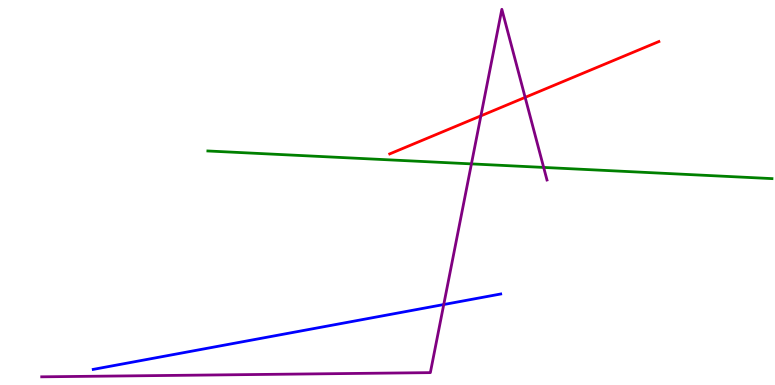[{'lines': ['blue', 'red'], 'intersections': []}, {'lines': ['green', 'red'], 'intersections': []}, {'lines': ['purple', 'red'], 'intersections': [{'x': 6.2, 'y': 6.99}, {'x': 6.78, 'y': 7.47}]}, {'lines': ['blue', 'green'], 'intersections': []}, {'lines': ['blue', 'purple'], 'intersections': [{'x': 5.73, 'y': 2.09}]}, {'lines': ['green', 'purple'], 'intersections': [{'x': 6.08, 'y': 5.74}, {'x': 7.01, 'y': 5.65}]}]